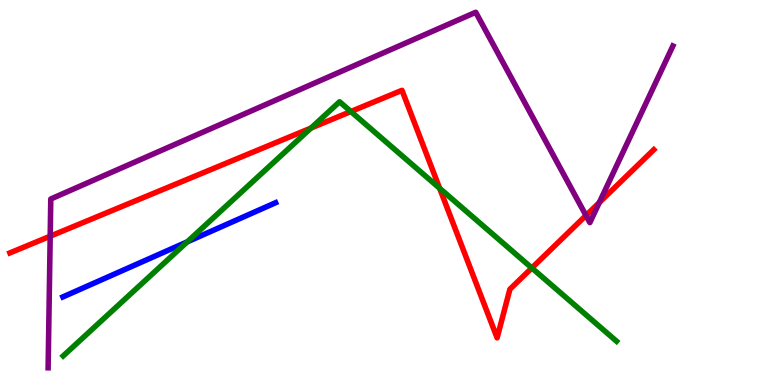[{'lines': ['blue', 'red'], 'intersections': []}, {'lines': ['green', 'red'], 'intersections': [{'x': 4.01, 'y': 6.67}, {'x': 4.53, 'y': 7.1}, {'x': 5.67, 'y': 5.11}, {'x': 6.86, 'y': 3.04}]}, {'lines': ['purple', 'red'], 'intersections': [{'x': 0.648, 'y': 3.86}, {'x': 7.56, 'y': 4.4}, {'x': 7.73, 'y': 4.74}]}, {'lines': ['blue', 'green'], 'intersections': [{'x': 2.42, 'y': 3.72}]}, {'lines': ['blue', 'purple'], 'intersections': []}, {'lines': ['green', 'purple'], 'intersections': []}]